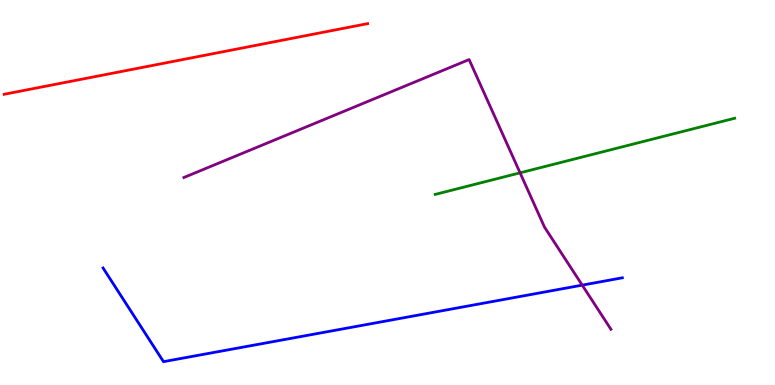[{'lines': ['blue', 'red'], 'intersections': []}, {'lines': ['green', 'red'], 'intersections': []}, {'lines': ['purple', 'red'], 'intersections': []}, {'lines': ['blue', 'green'], 'intersections': []}, {'lines': ['blue', 'purple'], 'intersections': [{'x': 7.51, 'y': 2.59}]}, {'lines': ['green', 'purple'], 'intersections': [{'x': 6.71, 'y': 5.51}]}]